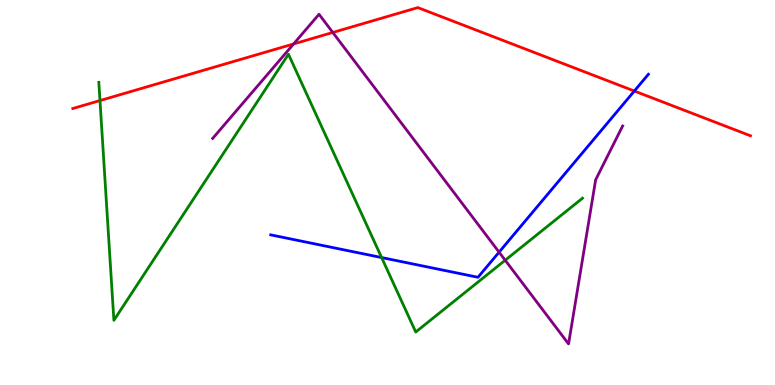[{'lines': ['blue', 'red'], 'intersections': [{'x': 8.19, 'y': 7.64}]}, {'lines': ['green', 'red'], 'intersections': [{'x': 1.29, 'y': 7.39}]}, {'lines': ['purple', 'red'], 'intersections': [{'x': 3.79, 'y': 8.86}, {'x': 4.29, 'y': 9.16}]}, {'lines': ['blue', 'green'], 'intersections': [{'x': 4.92, 'y': 3.31}]}, {'lines': ['blue', 'purple'], 'intersections': [{'x': 6.44, 'y': 3.45}]}, {'lines': ['green', 'purple'], 'intersections': [{'x': 6.52, 'y': 3.24}]}]